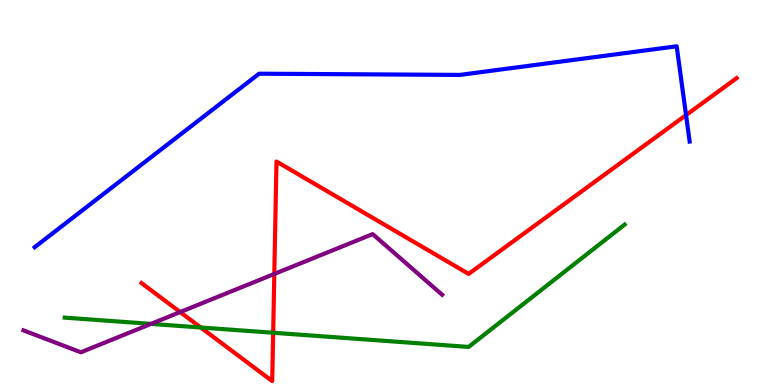[{'lines': ['blue', 'red'], 'intersections': [{'x': 8.85, 'y': 7.01}]}, {'lines': ['green', 'red'], 'intersections': [{'x': 2.59, 'y': 1.49}, {'x': 3.52, 'y': 1.36}]}, {'lines': ['purple', 'red'], 'intersections': [{'x': 2.32, 'y': 1.89}, {'x': 3.54, 'y': 2.88}]}, {'lines': ['blue', 'green'], 'intersections': []}, {'lines': ['blue', 'purple'], 'intersections': []}, {'lines': ['green', 'purple'], 'intersections': [{'x': 1.95, 'y': 1.59}]}]